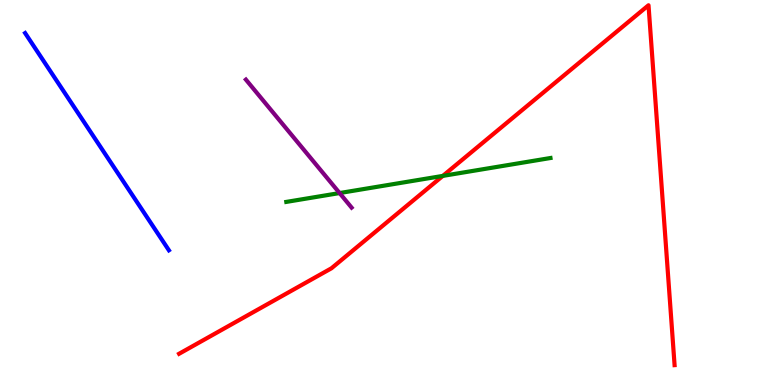[{'lines': ['blue', 'red'], 'intersections': []}, {'lines': ['green', 'red'], 'intersections': [{'x': 5.71, 'y': 5.43}]}, {'lines': ['purple', 'red'], 'intersections': []}, {'lines': ['blue', 'green'], 'intersections': []}, {'lines': ['blue', 'purple'], 'intersections': []}, {'lines': ['green', 'purple'], 'intersections': [{'x': 4.38, 'y': 4.99}]}]